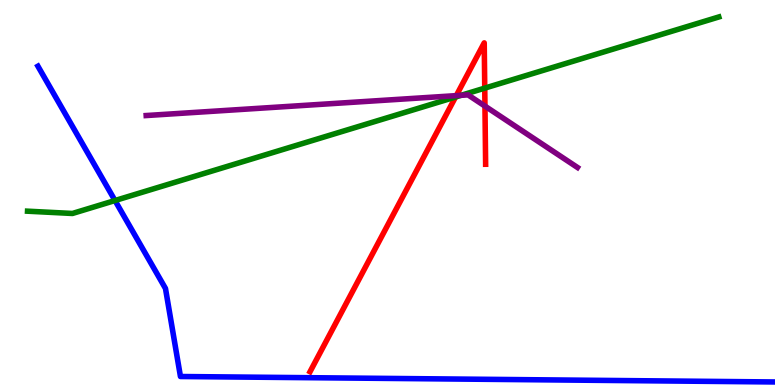[{'lines': ['blue', 'red'], 'intersections': []}, {'lines': ['green', 'red'], 'intersections': [{'x': 5.88, 'y': 7.48}, {'x': 6.25, 'y': 7.71}]}, {'lines': ['purple', 'red'], 'intersections': [{'x': 5.89, 'y': 7.52}, {'x': 6.26, 'y': 7.24}]}, {'lines': ['blue', 'green'], 'intersections': [{'x': 1.48, 'y': 4.79}]}, {'lines': ['blue', 'purple'], 'intersections': []}, {'lines': ['green', 'purple'], 'intersections': [{'x': 5.95, 'y': 7.52}]}]